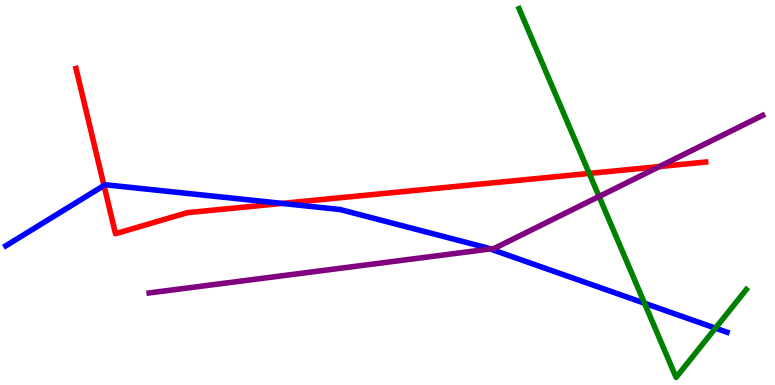[{'lines': ['blue', 'red'], 'intersections': [{'x': 1.34, 'y': 5.18}, {'x': 3.64, 'y': 4.72}]}, {'lines': ['green', 'red'], 'intersections': [{'x': 7.6, 'y': 5.5}]}, {'lines': ['purple', 'red'], 'intersections': [{'x': 8.51, 'y': 5.67}]}, {'lines': ['blue', 'green'], 'intersections': [{'x': 8.32, 'y': 2.12}, {'x': 9.23, 'y': 1.48}]}, {'lines': ['blue', 'purple'], 'intersections': [{'x': 6.33, 'y': 3.53}]}, {'lines': ['green', 'purple'], 'intersections': [{'x': 7.73, 'y': 4.9}]}]